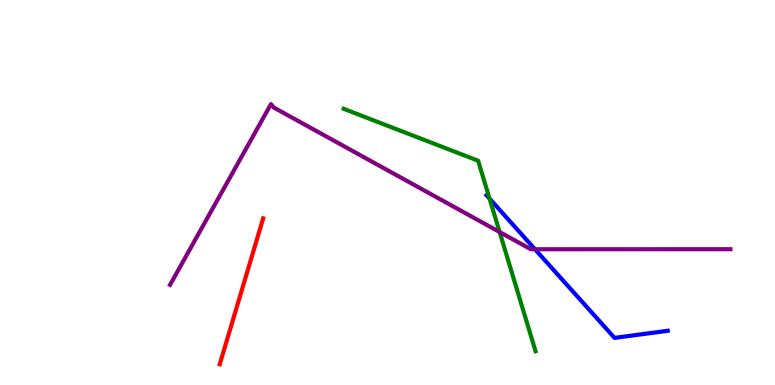[{'lines': ['blue', 'red'], 'intersections': []}, {'lines': ['green', 'red'], 'intersections': []}, {'lines': ['purple', 'red'], 'intersections': []}, {'lines': ['blue', 'green'], 'intersections': [{'x': 6.32, 'y': 4.84}]}, {'lines': ['blue', 'purple'], 'intersections': [{'x': 6.9, 'y': 3.53}]}, {'lines': ['green', 'purple'], 'intersections': [{'x': 6.45, 'y': 3.97}]}]